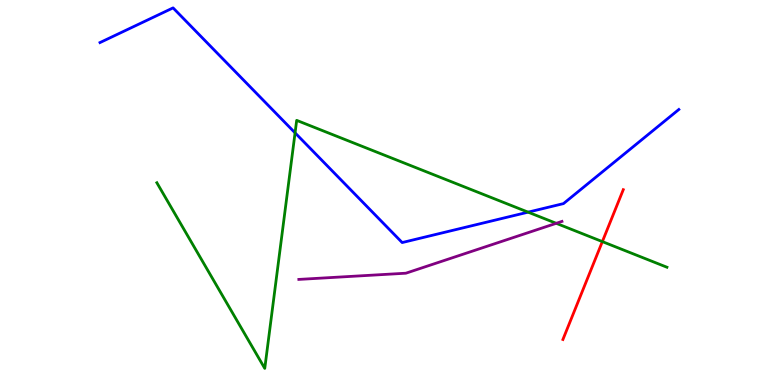[{'lines': ['blue', 'red'], 'intersections': []}, {'lines': ['green', 'red'], 'intersections': [{'x': 7.77, 'y': 3.72}]}, {'lines': ['purple', 'red'], 'intersections': []}, {'lines': ['blue', 'green'], 'intersections': [{'x': 3.81, 'y': 6.55}, {'x': 6.81, 'y': 4.49}]}, {'lines': ['blue', 'purple'], 'intersections': []}, {'lines': ['green', 'purple'], 'intersections': [{'x': 7.18, 'y': 4.2}]}]